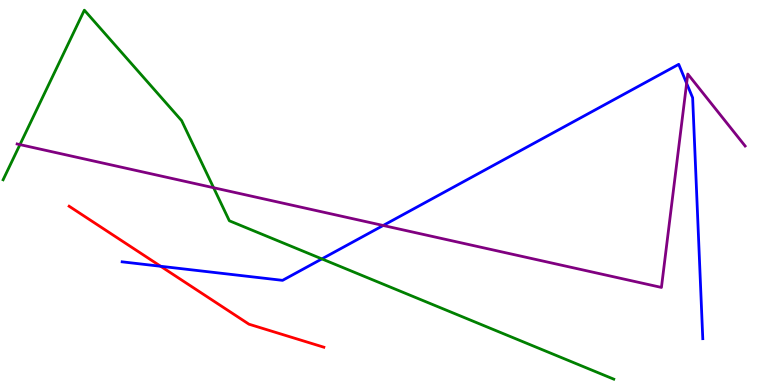[{'lines': ['blue', 'red'], 'intersections': [{'x': 2.07, 'y': 3.08}]}, {'lines': ['green', 'red'], 'intersections': []}, {'lines': ['purple', 'red'], 'intersections': []}, {'lines': ['blue', 'green'], 'intersections': [{'x': 4.15, 'y': 3.28}]}, {'lines': ['blue', 'purple'], 'intersections': [{'x': 4.94, 'y': 4.14}, {'x': 8.86, 'y': 7.84}]}, {'lines': ['green', 'purple'], 'intersections': [{'x': 0.257, 'y': 6.24}, {'x': 2.76, 'y': 5.12}]}]